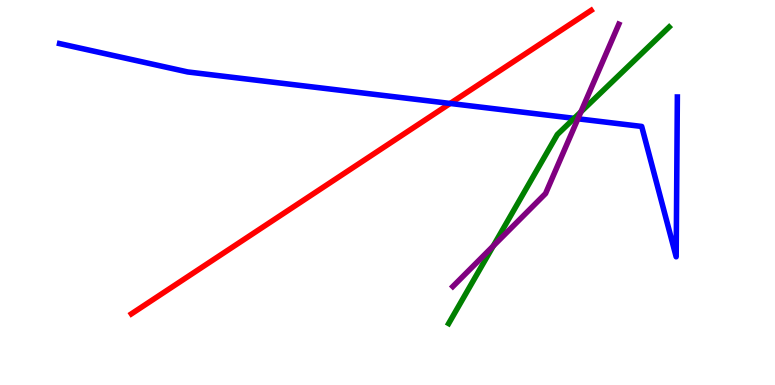[{'lines': ['blue', 'red'], 'intersections': [{'x': 5.81, 'y': 7.31}]}, {'lines': ['green', 'red'], 'intersections': []}, {'lines': ['purple', 'red'], 'intersections': []}, {'lines': ['blue', 'green'], 'intersections': [{'x': 7.41, 'y': 6.93}]}, {'lines': ['blue', 'purple'], 'intersections': [{'x': 7.46, 'y': 6.91}]}, {'lines': ['green', 'purple'], 'intersections': [{'x': 6.36, 'y': 3.61}, {'x': 7.5, 'y': 7.09}]}]